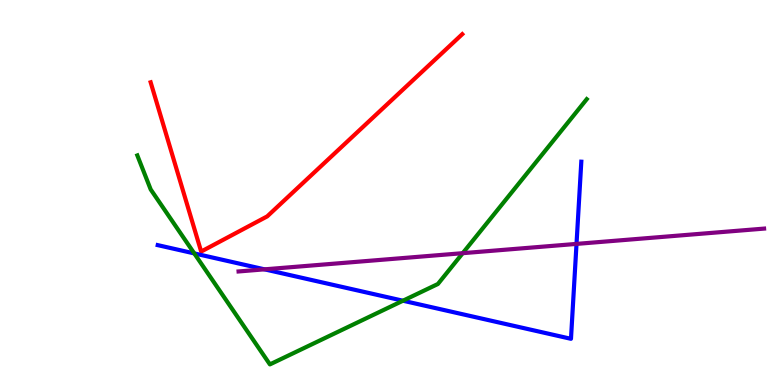[{'lines': ['blue', 'red'], 'intersections': []}, {'lines': ['green', 'red'], 'intersections': []}, {'lines': ['purple', 'red'], 'intersections': []}, {'lines': ['blue', 'green'], 'intersections': [{'x': 2.51, 'y': 3.42}, {'x': 5.2, 'y': 2.19}]}, {'lines': ['blue', 'purple'], 'intersections': [{'x': 3.41, 'y': 3.0}, {'x': 7.44, 'y': 3.66}]}, {'lines': ['green', 'purple'], 'intersections': [{'x': 5.97, 'y': 3.42}]}]